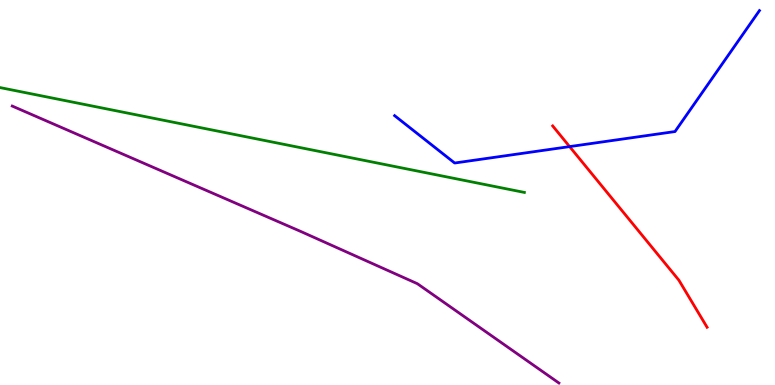[{'lines': ['blue', 'red'], 'intersections': [{'x': 7.35, 'y': 6.19}]}, {'lines': ['green', 'red'], 'intersections': []}, {'lines': ['purple', 'red'], 'intersections': []}, {'lines': ['blue', 'green'], 'intersections': []}, {'lines': ['blue', 'purple'], 'intersections': []}, {'lines': ['green', 'purple'], 'intersections': []}]